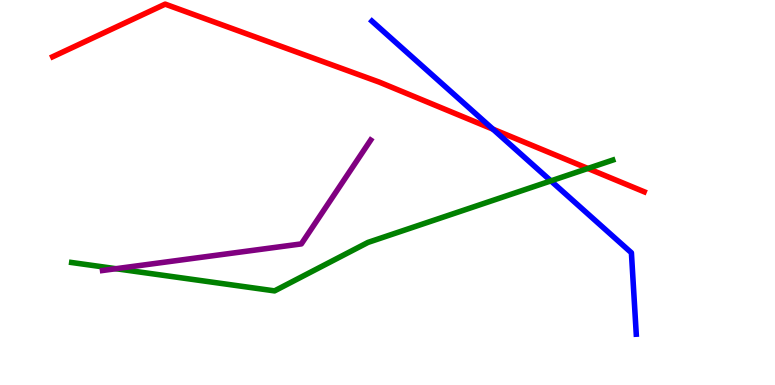[{'lines': ['blue', 'red'], 'intersections': [{'x': 6.36, 'y': 6.64}]}, {'lines': ['green', 'red'], 'intersections': [{'x': 7.59, 'y': 5.62}]}, {'lines': ['purple', 'red'], 'intersections': []}, {'lines': ['blue', 'green'], 'intersections': [{'x': 7.11, 'y': 5.3}]}, {'lines': ['blue', 'purple'], 'intersections': []}, {'lines': ['green', 'purple'], 'intersections': [{'x': 1.5, 'y': 3.02}]}]